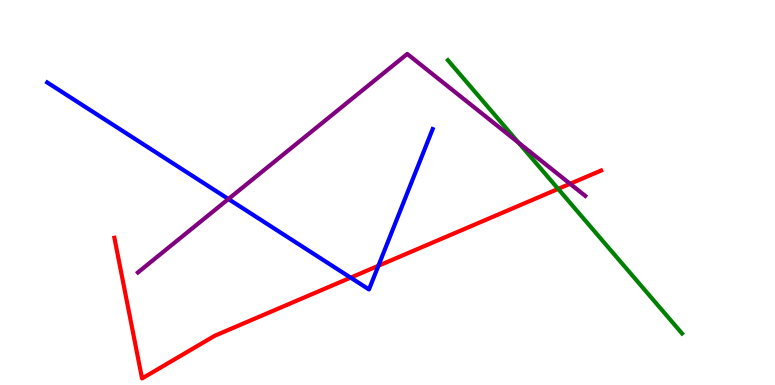[{'lines': ['blue', 'red'], 'intersections': [{'x': 4.52, 'y': 2.79}, {'x': 4.88, 'y': 3.1}]}, {'lines': ['green', 'red'], 'intersections': [{'x': 7.2, 'y': 5.09}]}, {'lines': ['purple', 'red'], 'intersections': [{'x': 7.36, 'y': 5.23}]}, {'lines': ['blue', 'green'], 'intersections': []}, {'lines': ['blue', 'purple'], 'intersections': [{'x': 2.95, 'y': 4.83}]}, {'lines': ['green', 'purple'], 'intersections': [{'x': 6.69, 'y': 6.29}]}]